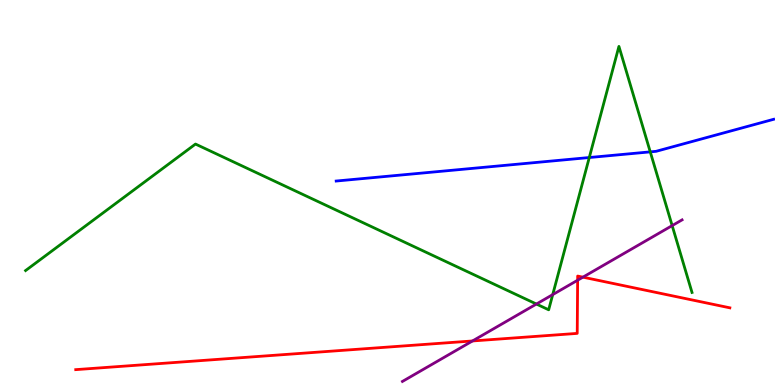[{'lines': ['blue', 'red'], 'intersections': []}, {'lines': ['green', 'red'], 'intersections': []}, {'lines': ['purple', 'red'], 'intersections': [{'x': 6.1, 'y': 1.14}, {'x': 7.45, 'y': 2.72}, {'x': 7.52, 'y': 2.8}]}, {'lines': ['blue', 'green'], 'intersections': [{'x': 7.6, 'y': 5.91}, {'x': 8.39, 'y': 6.06}]}, {'lines': ['blue', 'purple'], 'intersections': []}, {'lines': ['green', 'purple'], 'intersections': [{'x': 6.92, 'y': 2.1}, {'x': 7.13, 'y': 2.35}, {'x': 8.67, 'y': 4.14}]}]